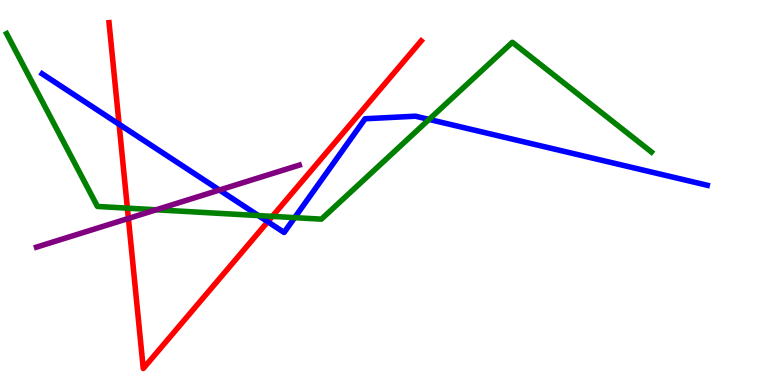[{'lines': ['blue', 'red'], 'intersections': [{'x': 1.54, 'y': 6.77}, {'x': 3.46, 'y': 4.24}]}, {'lines': ['green', 'red'], 'intersections': [{'x': 1.64, 'y': 4.59}, {'x': 3.51, 'y': 4.38}]}, {'lines': ['purple', 'red'], 'intersections': [{'x': 1.66, 'y': 4.33}]}, {'lines': ['blue', 'green'], 'intersections': [{'x': 3.33, 'y': 4.4}, {'x': 3.8, 'y': 4.35}, {'x': 5.54, 'y': 6.9}]}, {'lines': ['blue', 'purple'], 'intersections': [{'x': 2.83, 'y': 5.06}]}, {'lines': ['green', 'purple'], 'intersections': [{'x': 2.02, 'y': 4.55}]}]